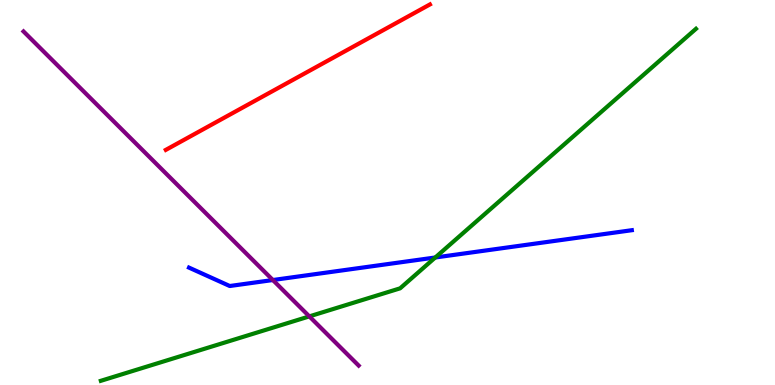[{'lines': ['blue', 'red'], 'intersections': []}, {'lines': ['green', 'red'], 'intersections': []}, {'lines': ['purple', 'red'], 'intersections': []}, {'lines': ['blue', 'green'], 'intersections': [{'x': 5.62, 'y': 3.31}]}, {'lines': ['blue', 'purple'], 'intersections': [{'x': 3.52, 'y': 2.73}]}, {'lines': ['green', 'purple'], 'intersections': [{'x': 3.99, 'y': 1.78}]}]